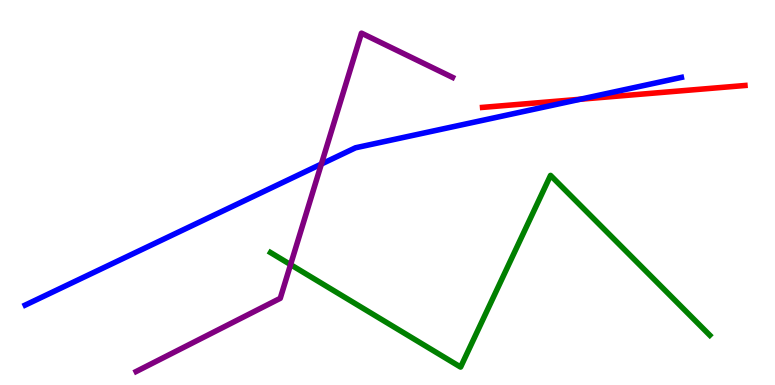[{'lines': ['blue', 'red'], 'intersections': [{'x': 7.49, 'y': 7.42}]}, {'lines': ['green', 'red'], 'intersections': []}, {'lines': ['purple', 'red'], 'intersections': []}, {'lines': ['blue', 'green'], 'intersections': []}, {'lines': ['blue', 'purple'], 'intersections': [{'x': 4.15, 'y': 5.74}]}, {'lines': ['green', 'purple'], 'intersections': [{'x': 3.75, 'y': 3.13}]}]